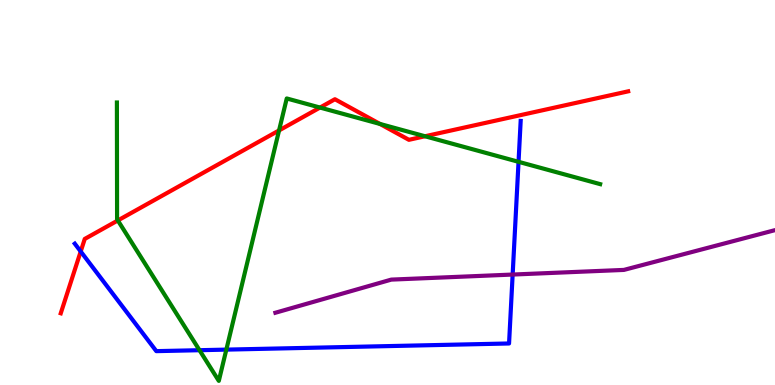[{'lines': ['blue', 'red'], 'intersections': [{'x': 1.04, 'y': 3.47}]}, {'lines': ['green', 'red'], 'intersections': [{'x': 1.52, 'y': 4.27}, {'x': 3.6, 'y': 6.61}, {'x': 4.13, 'y': 7.21}, {'x': 4.9, 'y': 6.78}, {'x': 5.48, 'y': 6.46}]}, {'lines': ['purple', 'red'], 'intersections': []}, {'lines': ['blue', 'green'], 'intersections': [{'x': 2.57, 'y': 0.904}, {'x': 2.92, 'y': 0.919}, {'x': 6.69, 'y': 5.8}]}, {'lines': ['blue', 'purple'], 'intersections': [{'x': 6.61, 'y': 2.87}]}, {'lines': ['green', 'purple'], 'intersections': []}]